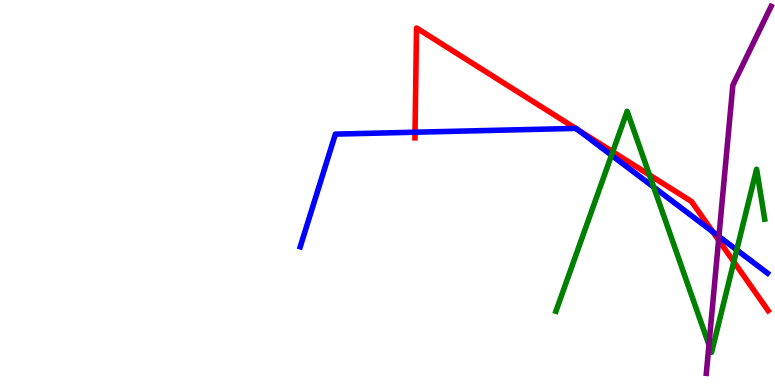[{'lines': ['blue', 'red'], 'intersections': [{'x': 5.36, 'y': 6.57}, {'x': 7.43, 'y': 6.66}, {'x': 7.46, 'y': 6.63}, {'x': 9.2, 'y': 3.98}]}, {'lines': ['green', 'red'], 'intersections': [{'x': 7.91, 'y': 6.06}, {'x': 8.38, 'y': 5.46}, {'x': 9.47, 'y': 3.2}]}, {'lines': ['purple', 'red'], 'intersections': [{'x': 9.27, 'y': 3.77}]}, {'lines': ['blue', 'green'], 'intersections': [{'x': 7.89, 'y': 5.97}, {'x': 8.44, 'y': 5.14}, {'x': 9.51, 'y': 3.51}]}, {'lines': ['blue', 'purple'], 'intersections': [{'x': 9.28, 'y': 3.86}]}, {'lines': ['green', 'purple'], 'intersections': [{'x': 9.15, 'y': 1.04}]}]